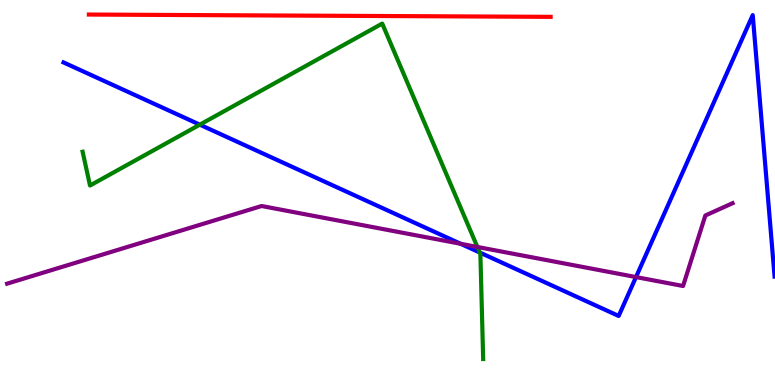[{'lines': ['blue', 'red'], 'intersections': []}, {'lines': ['green', 'red'], 'intersections': []}, {'lines': ['purple', 'red'], 'intersections': []}, {'lines': ['blue', 'green'], 'intersections': [{'x': 2.58, 'y': 6.76}, {'x': 6.19, 'y': 3.44}]}, {'lines': ['blue', 'purple'], 'intersections': [{'x': 5.94, 'y': 3.67}, {'x': 8.21, 'y': 2.8}]}, {'lines': ['green', 'purple'], 'intersections': [{'x': 6.16, 'y': 3.59}]}]